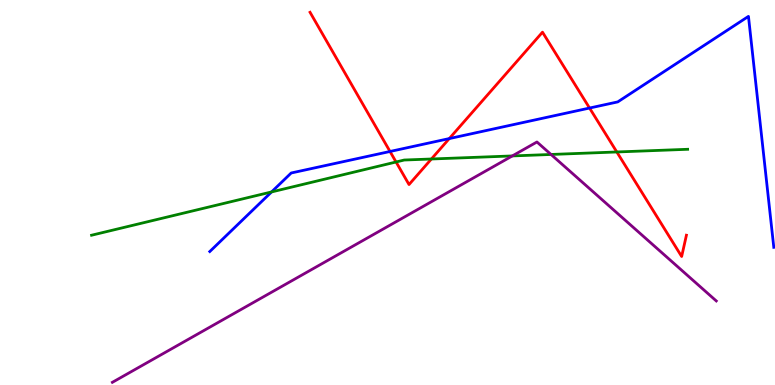[{'lines': ['blue', 'red'], 'intersections': [{'x': 5.03, 'y': 6.07}, {'x': 5.8, 'y': 6.4}, {'x': 7.61, 'y': 7.19}]}, {'lines': ['green', 'red'], 'intersections': [{'x': 5.11, 'y': 5.79}, {'x': 5.57, 'y': 5.87}, {'x': 7.96, 'y': 6.05}]}, {'lines': ['purple', 'red'], 'intersections': []}, {'lines': ['blue', 'green'], 'intersections': [{'x': 3.5, 'y': 5.01}]}, {'lines': ['blue', 'purple'], 'intersections': []}, {'lines': ['green', 'purple'], 'intersections': [{'x': 6.61, 'y': 5.95}, {'x': 7.11, 'y': 5.99}]}]